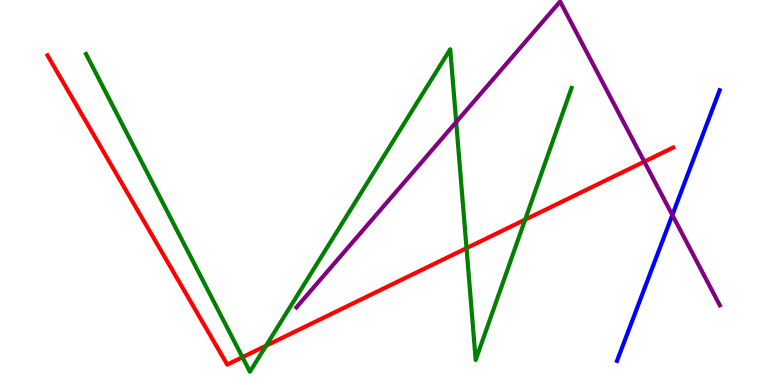[{'lines': ['blue', 'red'], 'intersections': []}, {'lines': ['green', 'red'], 'intersections': [{'x': 3.13, 'y': 0.722}, {'x': 3.43, 'y': 1.02}, {'x': 6.02, 'y': 3.55}, {'x': 6.78, 'y': 4.3}]}, {'lines': ['purple', 'red'], 'intersections': [{'x': 8.31, 'y': 5.8}]}, {'lines': ['blue', 'green'], 'intersections': []}, {'lines': ['blue', 'purple'], 'intersections': [{'x': 8.68, 'y': 4.42}]}, {'lines': ['green', 'purple'], 'intersections': [{'x': 5.89, 'y': 6.83}]}]